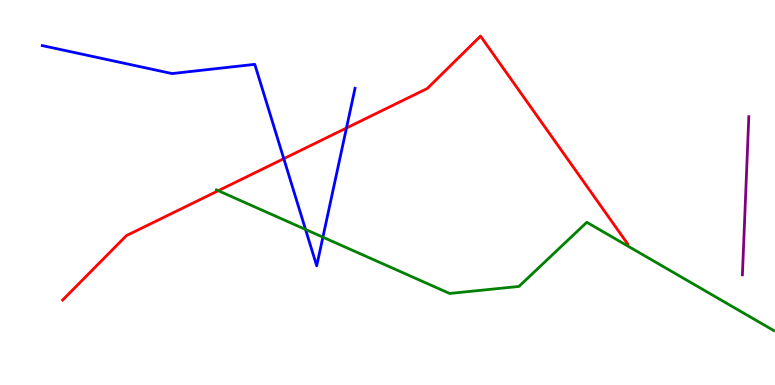[{'lines': ['blue', 'red'], 'intersections': [{'x': 3.66, 'y': 5.88}, {'x': 4.47, 'y': 6.67}]}, {'lines': ['green', 'red'], 'intersections': [{'x': 2.82, 'y': 5.05}]}, {'lines': ['purple', 'red'], 'intersections': []}, {'lines': ['blue', 'green'], 'intersections': [{'x': 3.94, 'y': 4.04}, {'x': 4.17, 'y': 3.84}]}, {'lines': ['blue', 'purple'], 'intersections': []}, {'lines': ['green', 'purple'], 'intersections': []}]